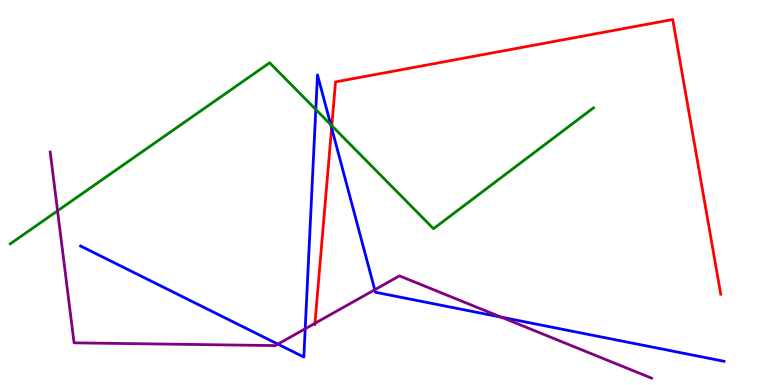[{'lines': ['blue', 'red'], 'intersections': [{'x': 4.28, 'y': 6.68}]}, {'lines': ['green', 'red'], 'intersections': [{'x': 4.28, 'y': 6.73}]}, {'lines': ['purple', 'red'], 'intersections': [{'x': 4.06, 'y': 1.6}]}, {'lines': ['blue', 'green'], 'intersections': [{'x': 4.07, 'y': 7.16}, {'x': 4.27, 'y': 6.76}]}, {'lines': ['blue', 'purple'], 'intersections': [{'x': 3.59, 'y': 1.06}, {'x': 3.94, 'y': 1.46}, {'x': 4.84, 'y': 2.47}, {'x': 6.47, 'y': 1.76}]}, {'lines': ['green', 'purple'], 'intersections': [{'x': 0.743, 'y': 4.52}]}]